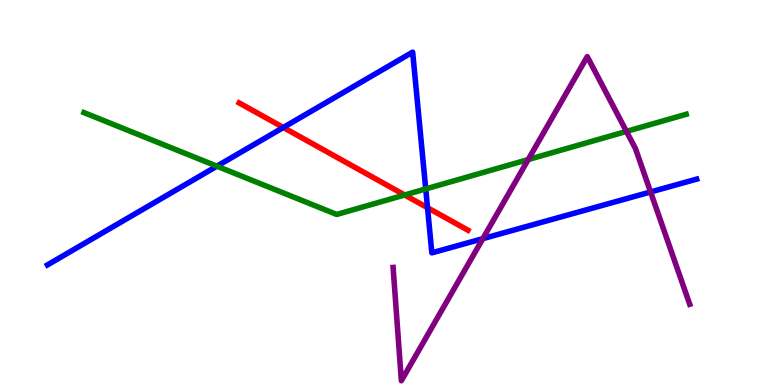[{'lines': ['blue', 'red'], 'intersections': [{'x': 3.66, 'y': 6.69}, {'x': 5.52, 'y': 4.6}]}, {'lines': ['green', 'red'], 'intersections': [{'x': 5.22, 'y': 4.94}]}, {'lines': ['purple', 'red'], 'intersections': []}, {'lines': ['blue', 'green'], 'intersections': [{'x': 2.8, 'y': 5.68}, {'x': 5.49, 'y': 5.09}]}, {'lines': ['blue', 'purple'], 'intersections': [{'x': 6.23, 'y': 3.8}, {'x': 8.39, 'y': 5.01}]}, {'lines': ['green', 'purple'], 'intersections': [{'x': 6.82, 'y': 5.86}, {'x': 8.08, 'y': 6.59}]}]